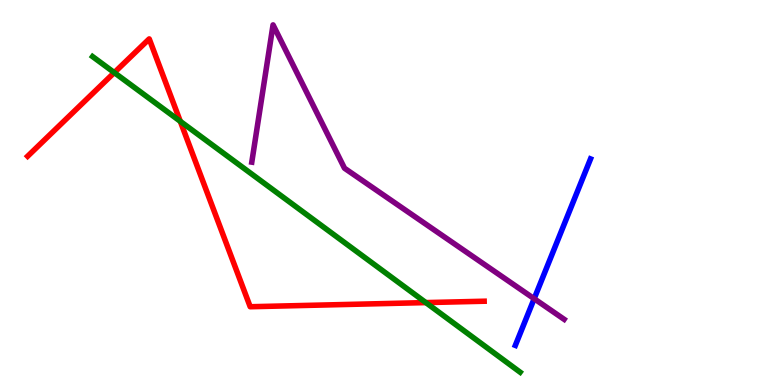[{'lines': ['blue', 'red'], 'intersections': []}, {'lines': ['green', 'red'], 'intersections': [{'x': 1.47, 'y': 8.11}, {'x': 2.33, 'y': 6.85}, {'x': 5.49, 'y': 2.14}]}, {'lines': ['purple', 'red'], 'intersections': []}, {'lines': ['blue', 'green'], 'intersections': []}, {'lines': ['blue', 'purple'], 'intersections': [{'x': 6.89, 'y': 2.24}]}, {'lines': ['green', 'purple'], 'intersections': []}]